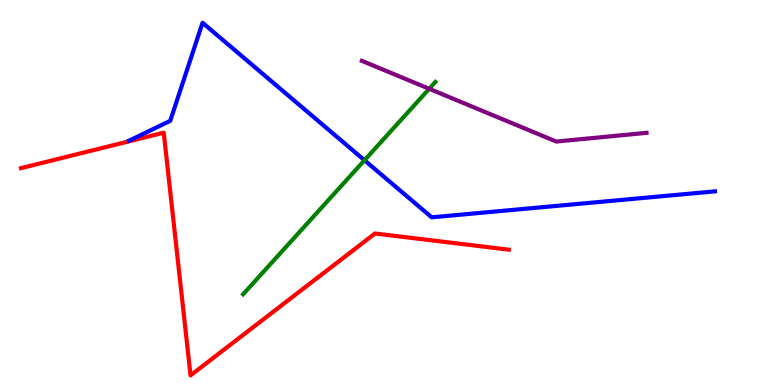[{'lines': ['blue', 'red'], 'intersections': []}, {'lines': ['green', 'red'], 'intersections': []}, {'lines': ['purple', 'red'], 'intersections': []}, {'lines': ['blue', 'green'], 'intersections': [{'x': 4.7, 'y': 5.84}]}, {'lines': ['blue', 'purple'], 'intersections': []}, {'lines': ['green', 'purple'], 'intersections': [{'x': 5.54, 'y': 7.69}]}]